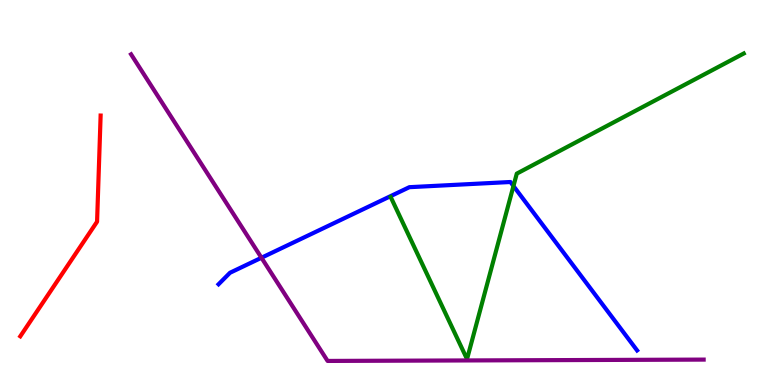[{'lines': ['blue', 'red'], 'intersections': []}, {'lines': ['green', 'red'], 'intersections': []}, {'lines': ['purple', 'red'], 'intersections': []}, {'lines': ['blue', 'green'], 'intersections': [{'x': 6.63, 'y': 5.17}]}, {'lines': ['blue', 'purple'], 'intersections': [{'x': 3.37, 'y': 3.31}]}, {'lines': ['green', 'purple'], 'intersections': []}]